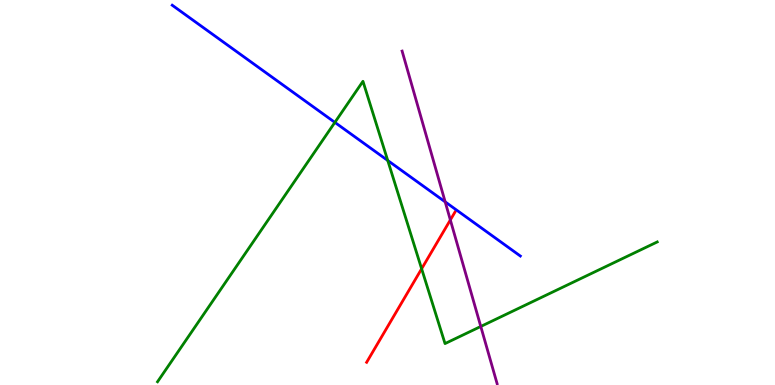[{'lines': ['blue', 'red'], 'intersections': []}, {'lines': ['green', 'red'], 'intersections': [{'x': 5.44, 'y': 3.02}]}, {'lines': ['purple', 'red'], 'intersections': [{'x': 5.81, 'y': 4.29}]}, {'lines': ['blue', 'green'], 'intersections': [{'x': 4.32, 'y': 6.82}, {'x': 5.0, 'y': 5.83}]}, {'lines': ['blue', 'purple'], 'intersections': [{'x': 5.74, 'y': 4.76}]}, {'lines': ['green', 'purple'], 'intersections': [{'x': 6.2, 'y': 1.52}]}]